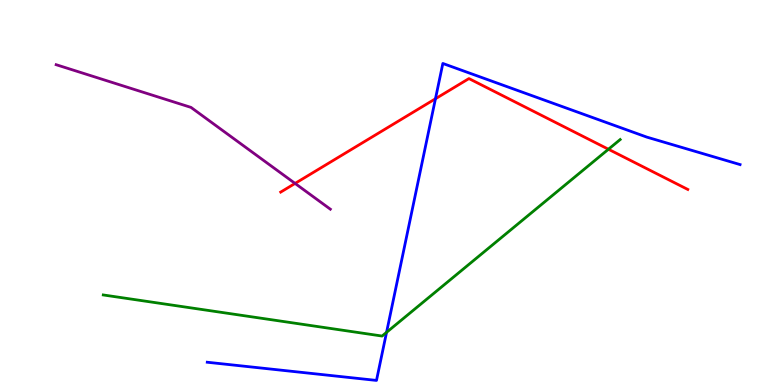[{'lines': ['blue', 'red'], 'intersections': [{'x': 5.62, 'y': 7.43}]}, {'lines': ['green', 'red'], 'intersections': [{'x': 7.85, 'y': 6.12}]}, {'lines': ['purple', 'red'], 'intersections': [{'x': 3.81, 'y': 5.24}]}, {'lines': ['blue', 'green'], 'intersections': [{'x': 4.99, 'y': 1.37}]}, {'lines': ['blue', 'purple'], 'intersections': []}, {'lines': ['green', 'purple'], 'intersections': []}]